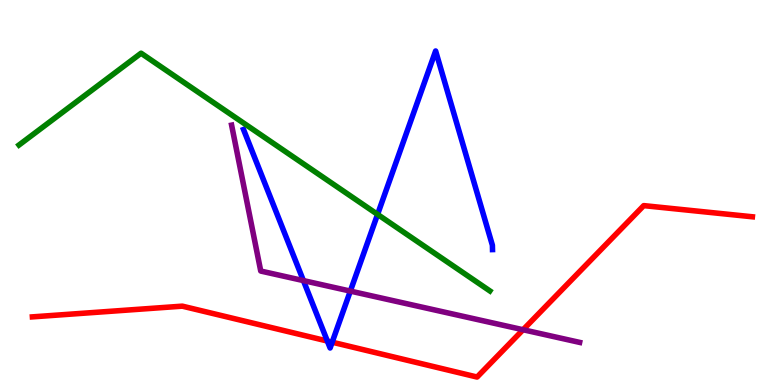[{'lines': ['blue', 'red'], 'intersections': [{'x': 4.22, 'y': 1.14}, {'x': 4.29, 'y': 1.11}]}, {'lines': ['green', 'red'], 'intersections': []}, {'lines': ['purple', 'red'], 'intersections': [{'x': 6.75, 'y': 1.44}]}, {'lines': ['blue', 'green'], 'intersections': [{'x': 4.87, 'y': 4.43}]}, {'lines': ['blue', 'purple'], 'intersections': [{'x': 3.91, 'y': 2.71}, {'x': 4.52, 'y': 2.44}]}, {'lines': ['green', 'purple'], 'intersections': []}]